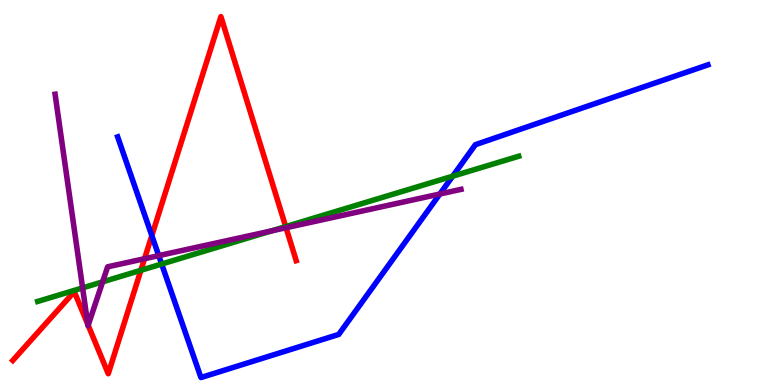[{'lines': ['blue', 'red'], 'intersections': [{'x': 1.96, 'y': 3.88}]}, {'lines': ['green', 'red'], 'intersections': [{'x': 1.82, 'y': 2.98}, {'x': 3.69, 'y': 4.11}]}, {'lines': ['purple', 'red'], 'intersections': [{'x': 1.13, 'y': 1.58}, {'x': 1.14, 'y': 1.55}, {'x': 1.86, 'y': 3.28}, {'x': 3.69, 'y': 4.09}]}, {'lines': ['blue', 'green'], 'intersections': [{'x': 2.09, 'y': 3.14}, {'x': 5.84, 'y': 5.42}]}, {'lines': ['blue', 'purple'], 'intersections': [{'x': 2.05, 'y': 3.36}, {'x': 5.68, 'y': 4.96}]}, {'lines': ['green', 'purple'], 'intersections': [{'x': 1.07, 'y': 2.52}, {'x': 1.32, 'y': 2.68}, {'x': 3.5, 'y': 4.0}]}]